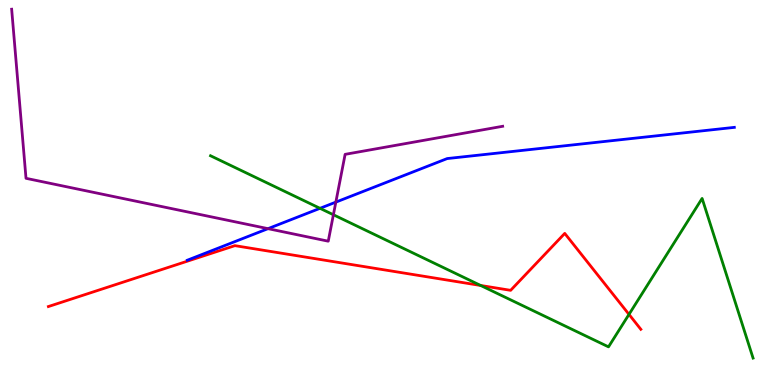[{'lines': ['blue', 'red'], 'intersections': []}, {'lines': ['green', 'red'], 'intersections': [{'x': 6.2, 'y': 2.58}, {'x': 8.12, 'y': 1.83}]}, {'lines': ['purple', 'red'], 'intersections': []}, {'lines': ['blue', 'green'], 'intersections': [{'x': 4.13, 'y': 4.59}]}, {'lines': ['blue', 'purple'], 'intersections': [{'x': 3.46, 'y': 4.06}, {'x': 4.33, 'y': 4.75}]}, {'lines': ['green', 'purple'], 'intersections': [{'x': 4.3, 'y': 4.42}]}]